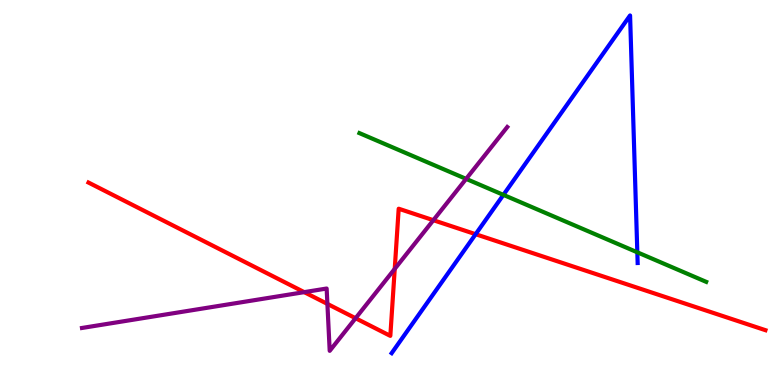[{'lines': ['blue', 'red'], 'intersections': [{'x': 6.14, 'y': 3.92}]}, {'lines': ['green', 'red'], 'intersections': []}, {'lines': ['purple', 'red'], 'intersections': [{'x': 3.93, 'y': 2.41}, {'x': 4.22, 'y': 2.11}, {'x': 4.59, 'y': 1.73}, {'x': 5.09, 'y': 3.02}, {'x': 5.59, 'y': 4.28}]}, {'lines': ['blue', 'green'], 'intersections': [{'x': 6.5, 'y': 4.94}, {'x': 8.22, 'y': 3.45}]}, {'lines': ['blue', 'purple'], 'intersections': []}, {'lines': ['green', 'purple'], 'intersections': [{'x': 6.01, 'y': 5.35}]}]